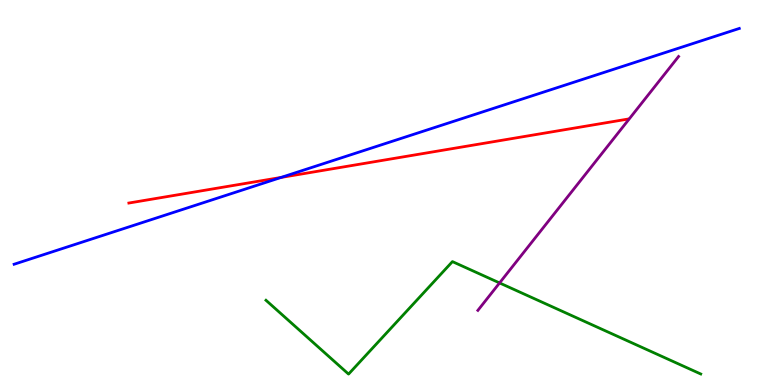[{'lines': ['blue', 'red'], 'intersections': [{'x': 3.63, 'y': 5.39}]}, {'lines': ['green', 'red'], 'intersections': []}, {'lines': ['purple', 'red'], 'intersections': []}, {'lines': ['blue', 'green'], 'intersections': []}, {'lines': ['blue', 'purple'], 'intersections': []}, {'lines': ['green', 'purple'], 'intersections': [{'x': 6.45, 'y': 2.65}]}]